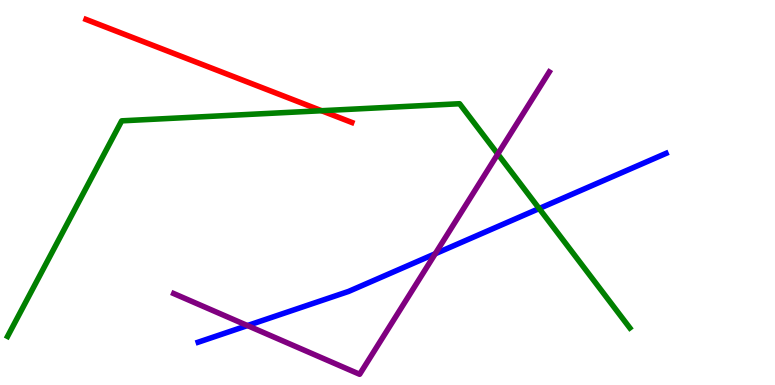[{'lines': ['blue', 'red'], 'intersections': []}, {'lines': ['green', 'red'], 'intersections': [{'x': 4.15, 'y': 7.12}]}, {'lines': ['purple', 'red'], 'intersections': []}, {'lines': ['blue', 'green'], 'intersections': [{'x': 6.96, 'y': 4.58}]}, {'lines': ['blue', 'purple'], 'intersections': [{'x': 3.19, 'y': 1.54}, {'x': 5.62, 'y': 3.41}]}, {'lines': ['green', 'purple'], 'intersections': [{'x': 6.42, 'y': 6.0}]}]